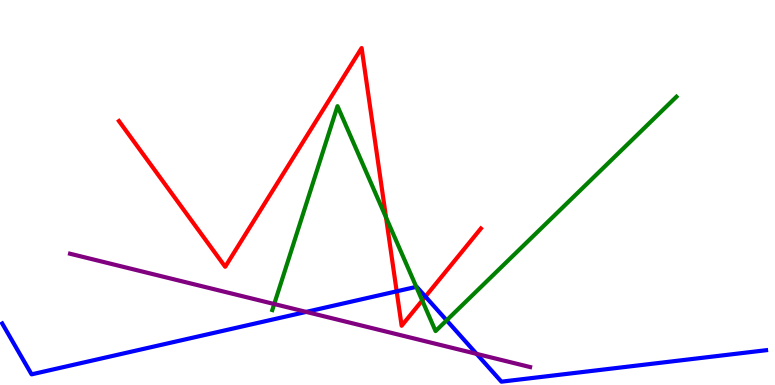[{'lines': ['blue', 'red'], 'intersections': [{'x': 5.12, 'y': 2.43}, {'x': 5.49, 'y': 2.3}]}, {'lines': ['green', 'red'], 'intersections': [{'x': 4.98, 'y': 4.35}, {'x': 5.45, 'y': 2.2}]}, {'lines': ['purple', 'red'], 'intersections': []}, {'lines': ['blue', 'green'], 'intersections': [{'x': 5.37, 'y': 2.55}, {'x': 5.76, 'y': 1.68}]}, {'lines': ['blue', 'purple'], 'intersections': [{'x': 3.95, 'y': 1.9}, {'x': 6.15, 'y': 0.809}]}, {'lines': ['green', 'purple'], 'intersections': [{'x': 3.54, 'y': 2.1}]}]